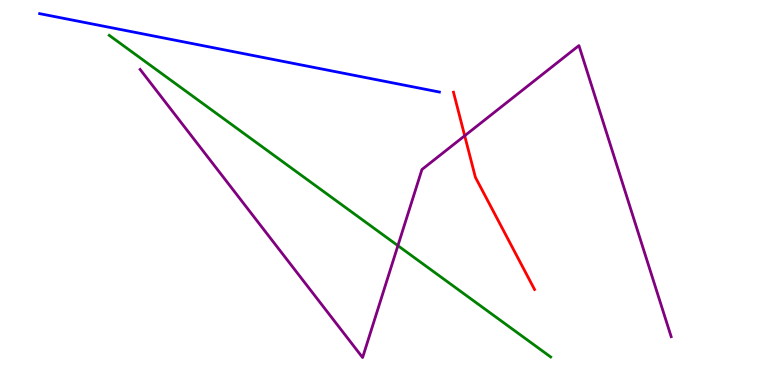[{'lines': ['blue', 'red'], 'intersections': []}, {'lines': ['green', 'red'], 'intersections': []}, {'lines': ['purple', 'red'], 'intersections': [{'x': 6.0, 'y': 6.47}]}, {'lines': ['blue', 'green'], 'intersections': []}, {'lines': ['blue', 'purple'], 'intersections': []}, {'lines': ['green', 'purple'], 'intersections': [{'x': 5.13, 'y': 3.62}]}]